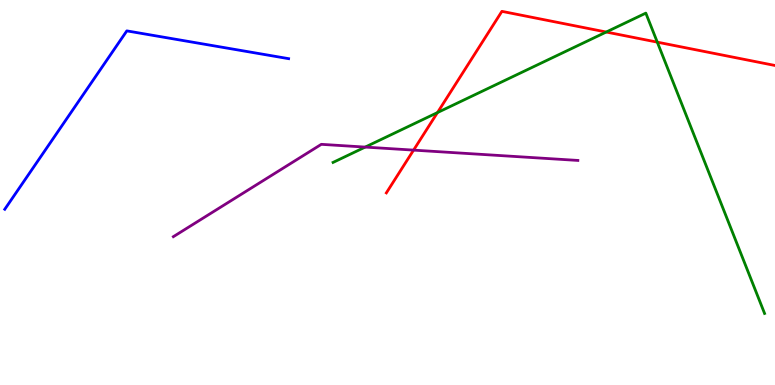[{'lines': ['blue', 'red'], 'intersections': []}, {'lines': ['green', 'red'], 'intersections': [{'x': 5.64, 'y': 7.08}, {'x': 7.82, 'y': 9.17}, {'x': 8.48, 'y': 8.91}]}, {'lines': ['purple', 'red'], 'intersections': [{'x': 5.34, 'y': 6.1}]}, {'lines': ['blue', 'green'], 'intersections': []}, {'lines': ['blue', 'purple'], 'intersections': []}, {'lines': ['green', 'purple'], 'intersections': [{'x': 4.71, 'y': 6.18}]}]